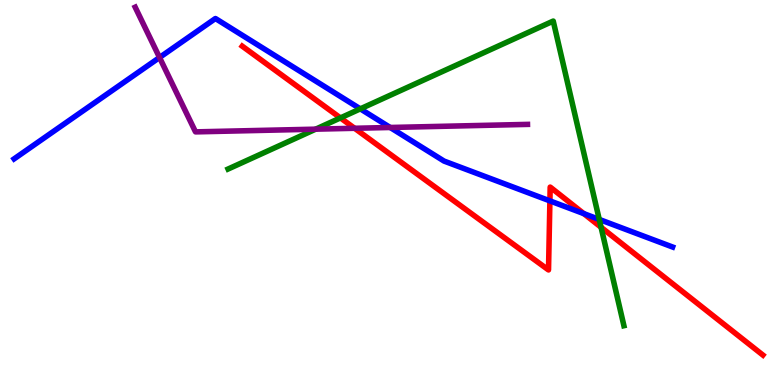[{'lines': ['blue', 'red'], 'intersections': [{'x': 7.1, 'y': 4.78}, {'x': 7.53, 'y': 4.45}]}, {'lines': ['green', 'red'], 'intersections': [{'x': 4.39, 'y': 6.94}, {'x': 7.76, 'y': 4.1}]}, {'lines': ['purple', 'red'], 'intersections': [{'x': 4.58, 'y': 6.67}]}, {'lines': ['blue', 'green'], 'intersections': [{'x': 4.65, 'y': 7.17}, {'x': 7.73, 'y': 4.3}]}, {'lines': ['blue', 'purple'], 'intersections': [{'x': 2.06, 'y': 8.51}, {'x': 5.03, 'y': 6.69}]}, {'lines': ['green', 'purple'], 'intersections': [{'x': 4.07, 'y': 6.65}]}]